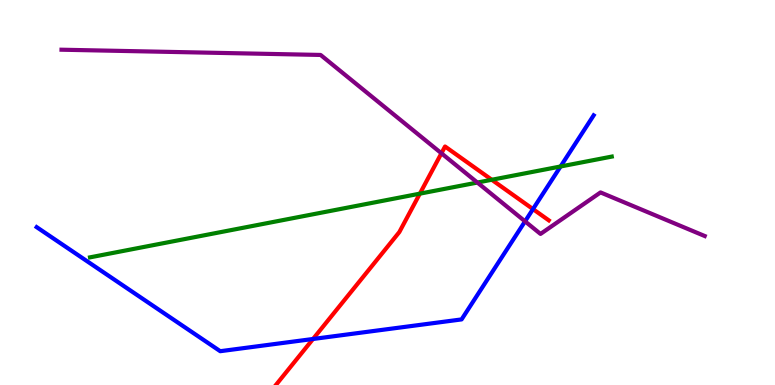[{'lines': ['blue', 'red'], 'intersections': [{'x': 4.04, 'y': 1.2}, {'x': 6.88, 'y': 4.57}]}, {'lines': ['green', 'red'], 'intersections': [{'x': 5.42, 'y': 4.97}, {'x': 6.35, 'y': 5.33}]}, {'lines': ['purple', 'red'], 'intersections': [{'x': 5.7, 'y': 6.02}]}, {'lines': ['blue', 'green'], 'intersections': [{'x': 7.23, 'y': 5.68}]}, {'lines': ['blue', 'purple'], 'intersections': [{'x': 6.77, 'y': 4.25}]}, {'lines': ['green', 'purple'], 'intersections': [{'x': 6.16, 'y': 5.26}]}]